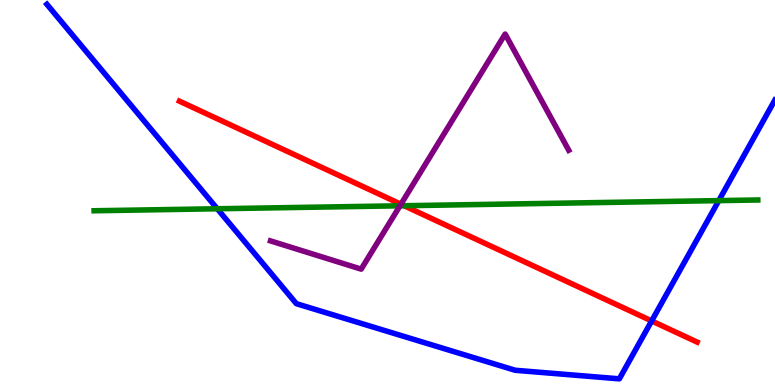[{'lines': ['blue', 'red'], 'intersections': [{'x': 8.41, 'y': 1.66}]}, {'lines': ['green', 'red'], 'intersections': [{'x': 5.21, 'y': 4.66}]}, {'lines': ['purple', 'red'], 'intersections': [{'x': 5.17, 'y': 4.7}]}, {'lines': ['blue', 'green'], 'intersections': [{'x': 2.8, 'y': 4.58}, {'x': 9.27, 'y': 4.79}]}, {'lines': ['blue', 'purple'], 'intersections': []}, {'lines': ['green', 'purple'], 'intersections': [{'x': 5.16, 'y': 4.65}]}]